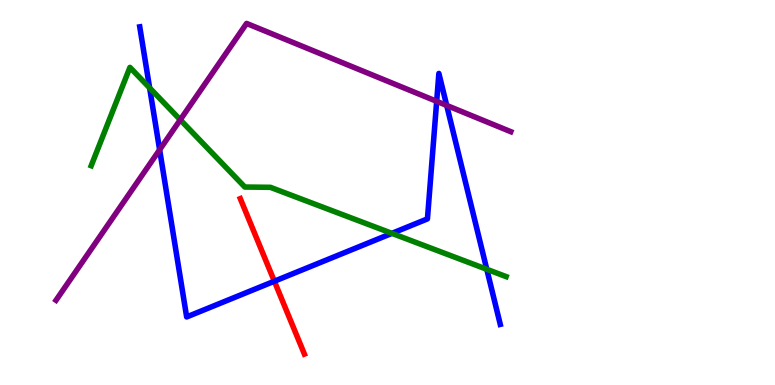[{'lines': ['blue', 'red'], 'intersections': [{'x': 3.54, 'y': 2.7}]}, {'lines': ['green', 'red'], 'intersections': []}, {'lines': ['purple', 'red'], 'intersections': []}, {'lines': ['blue', 'green'], 'intersections': [{'x': 1.93, 'y': 7.72}, {'x': 5.06, 'y': 3.94}, {'x': 6.28, 'y': 3.01}]}, {'lines': ['blue', 'purple'], 'intersections': [{'x': 2.06, 'y': 6.11}, {'x': 5.63, 'y': 7.37}, {'x': 5.76, 'y': 7.26}]}, {'lines': ['green', 'purple'], 'intersections': [{'x': 2.33, 'y': 6.89}]}]